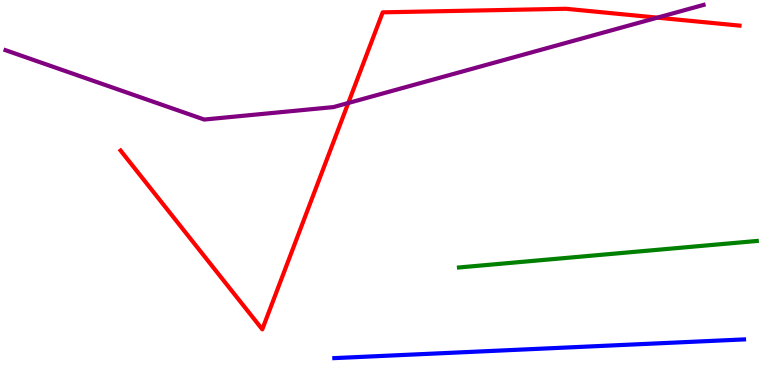[{'lines': ['blue', 'red'], 'intersections': []}, {'lines': ['green', 'red'], 'intersections': []}, {'lines': ['purple', 'red'], 'intersections': [{'x': 4.49, 'y': 7.32}, {'x': 8.48, 'y': 9.54}]}, {'lines': ['blue', 'green'], 'intersections': []}, {'lines': ['blue', 'purple'], 'intersections': []}, {'lines': ['green', 'purple'], 'intersections': []}]